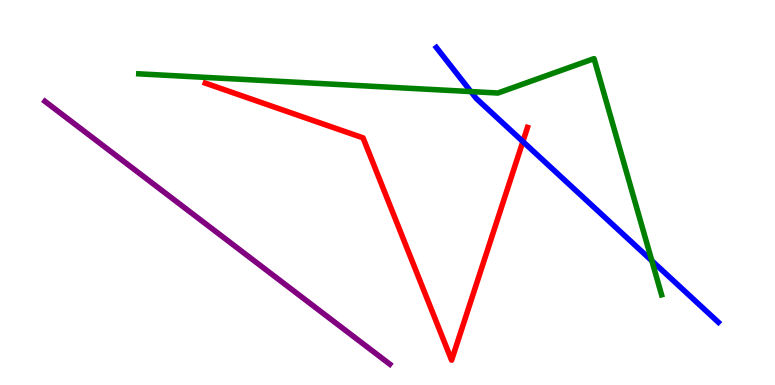[{'lines': ['blue', 'red'], 'intersections': [{'x': 6.75, 'y': 6.32}]}, {'lines': ['green', 'red'], 'intersections': []}, {'lines': ['purple', 'red'], 'intersections': []}, {'lines': ['blue', 'green'], 'intersections': [{'x': 6.08, 'y': 7.62}, {'x': 8.41, 'y': 3.23}]}, {'lines': ['blue', 'purple'], 'intersections': []}, {'lines': ['green', 'purple'], 'intersections': []}]